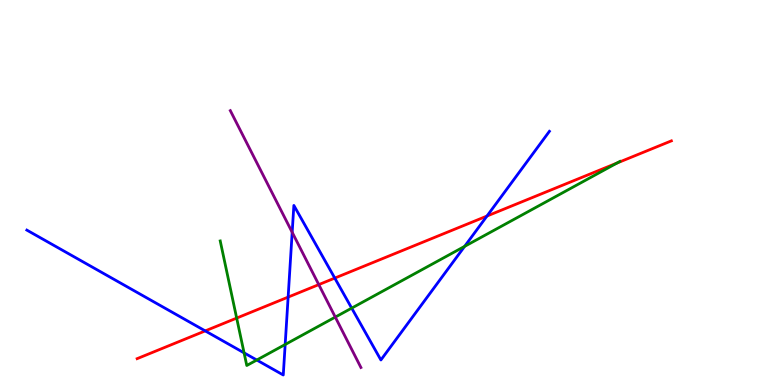[{'lines': ['blue', 'red'], 'intersections': [{'x': 2.65, 'y': 1.41}, {'x': 3.72, 'y': 2.28}, {'x': 4.32, 'y': 2.78}, {'x': 6.28, 'y': 4.39}]}, {'lines': ['green', 'red'], 'intersections': [{'x': 3.05, 'y': 1.74}, {'x': 7.96, 'y': 5.77}]}, {'lines': ['purple', 'red'], 'intersections': [{'x': 4.11, 'y': 2.61}]}, {'lines': ['blue', 'green'], 'intersections': [{'x': 3.15, 'y': 0.835}, {'x': 3.31, 'y': 0.649}, {'x': 3.68, 'y': 1.05}, {'x': 4.54, 'y': 2.0}, {'x': 6.0, 'y': 3.6}]}, {'lines': ['blue', 'purple'], 'intersections': [{'x': 3.77, 'y': 3.97}]}, {'lines': ['green', 'purple'], 'intersections': [{'x': 4.33, 'y': 1.76}]}]